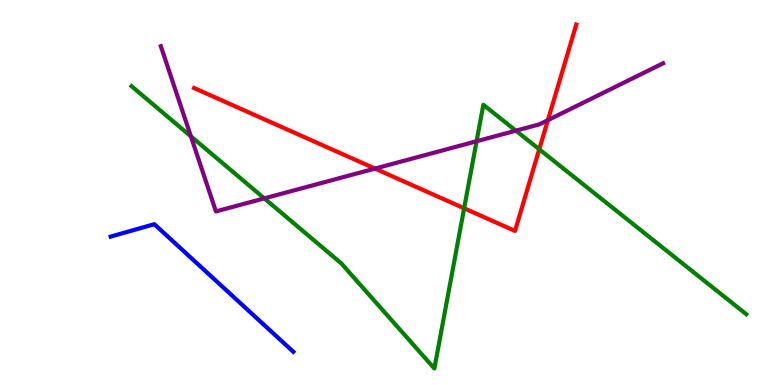[{'lines': ['blue', 'red'], 'intersections': []}, {'lines': ['green', 'red'], 'intersections': [{'x': 5.99, 'y': 4.59}, {'x': 6.96, 'y': 6.12}]}, {'lines': ['purple', 'red'], 'intersections': [{'x': 4.84, 'y': 5.62}, {'x': 7.07, 'y': 6.88}]}, {'lines': ['blue', 'green'], 'intersections': []}, {'lines': ['blue', 'purple'], 'intersections': []}, {'lines': ['green', 'purple'], 'intersections': [{'x': 2.46, 'y': 6.46}, {'x': 3.41, 'y': 4.85}, {'x': 6.15, 'y': 6.33}, {'x': 6.66, 'y': 6.61}]}]